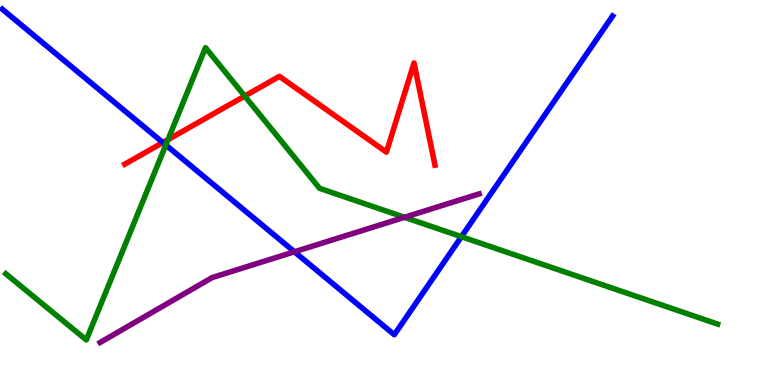[{'lines': ['blue', 'red'], 'intersections': [{'x': 2.1, 'y': 6.3}]}, {'lines': ['green', 'red'], 'intersections': [{'x': 2.17, 'y': 6.37}, {'x': 3.16, 'y': 7.51}]}, {'lines': ['purple', 'red'], 'intersections': []}, {'lines': ['blue', 'green'], 'intersections': [{'x': 2.14, 'y': 6.23}, {'x': 5.95, 'y': 3.85}]}, {'lines': ['blue', 'purple'], 'intersections': [{'x': 3.8, 'y': 3.46}]}, {'lines': ['green', 'purple'], 'intersections': [{'x': 5.22, 'y': 4.36}]}]